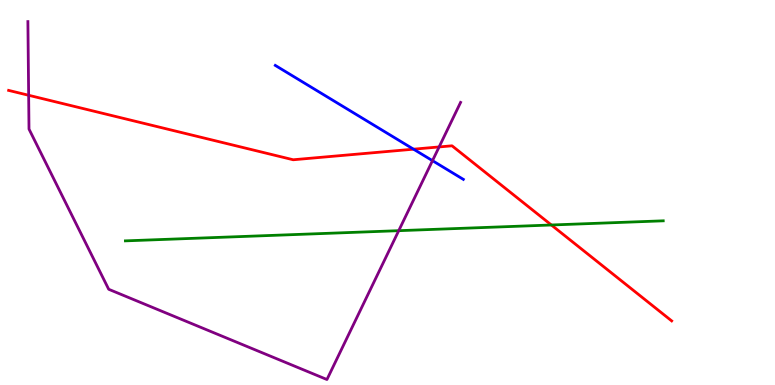[{'lines': ['blue', 'red'], 'intersections': [{'x': 5.34, 'y': 6.13}]}, {'lines': ['green', 'red'], 'intersections': [{'x': 7.11, 'y': 4.16}]}, {'lines': ['purple', 'red'], 'intersections': [{'x': 0.37, 'y': 7.53}, {'x': 5.67, 'y': 6.18}]}, {'lines': ['blue', 'green'], 'intersections': []}, {'lines': ['blue', 'purple'], 'intersections': [{'x': 5.58, 'y': 5.83}]}, {'lines': ['green', 'purple'], 'intersections': [{'x': 5.14, 'y': 4.01}]}]